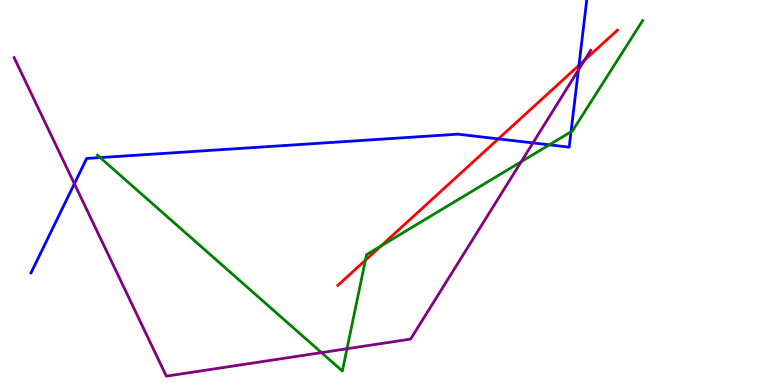[{'lines': ['blue', 'red'], 'intersections': [{'x': 6.43, 'y': 6.39}, {'x': 7.47, 'y': 8.3}]}, {'lines': ['green', 'red'], 'intersections': [{'x': 4.71, 'y': 3.24}, {'x': 4.92, 'y': 3.61}]}, {'lines': ['purple', 'red'], 'intersections': [{'x': 7.54, 'y': 8.44}]}, {'lines': ['blue', 'green'], 'intersections': [{'x': 1.29, 'y': 5.91}, {'x': 7.09, 'y': 6.24}, {'x': 7.37, 'y': 6.58}]}, {'lines': ['blue', 'purple'], 'intersections': [{'x': 0.96, 'y': 5.23}, {'x': 6.88, 'y': 6.29}, {'x': 7.46, 'y': 8.18}]}, {'lines': ['green', 'purple'], 'intersections': [{'x': 4.15, 'y': 0.841}, {'x': 4.48, 'y': 0.942}, {'x': 6.73, 'y': 5.8}]}]